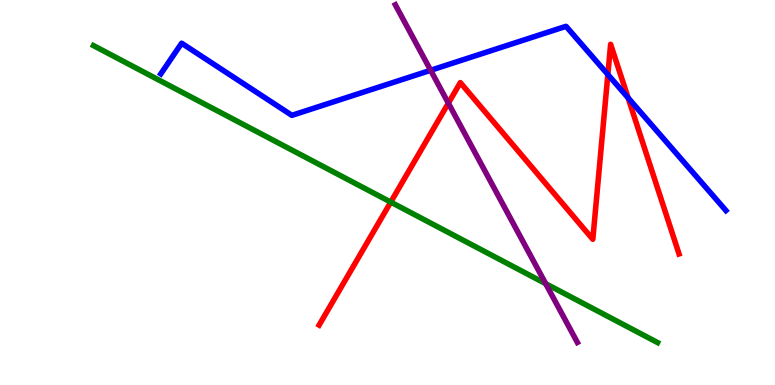[{'lines': ['blue', 'red'], 'intersections': [{'x': 7.84, 'y': 8.06}, {'x': 8.1, 'y': 7.46}]}, {'lines': ['green', 'red'], 'intersections': [{'x': 5.04, 'y': 4.75}]}, {'lines': ['purple', 'red'], 'intersections': [{'x': 5.79, 'y': 7.32}]}, {'lines': ['blue', 'green'], 'intersections': []}, {'lines': ['blue', 'purple'], 'intersections': [{'x': 5.56, 'y': 8.17}]}, {'lines': ['green', 'purple'], 'intersections': [{'x': 7.04, 'y': 2.63}]}]